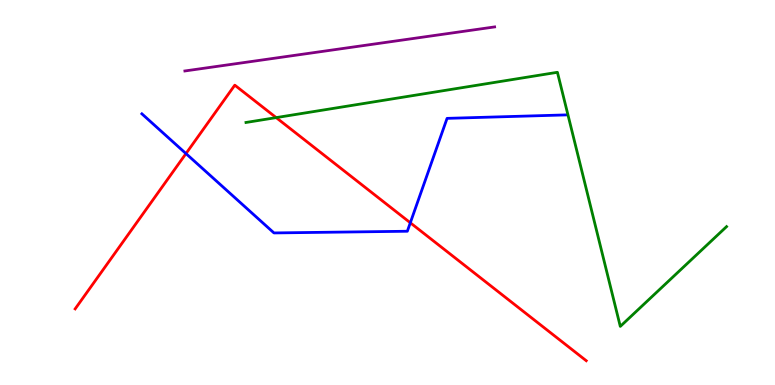[{'lines': ['blue', 'red'], 'intersections': [{'x': 2.4, 'y': 6.01}, {'x': 5.29, 'y': 4.21}]}, {'lines': ['green', 'red'], 'intersections': [{'x': 3.56, 'y': 6.95}]}, {'lines': ['purple', 'red'], 'intersections': []}, {'lines': ['blue', 'green'], 'intersections': []}, {'lines': ['blue', 'purple'], 'intersections': []}, {'lines': ['green', 'purple'], 'intersections': []}]